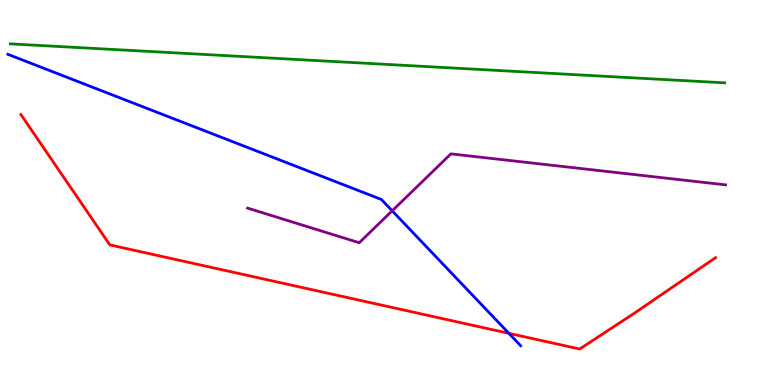[{'lines': ['blue', 'red'], 'intersections': [{'x': 6.57, 'y': 1.34}]}, {'lines': ['green', 'red'], 'intersections': []}, {'lines': ['purple', 'red'], 'intersections': []}, {'lines': ['blue', 'green'], 'intersections': []}, {'lines': ['blue', 'purple'], 'intersections': [{'x': 5.06, 'y': 4.52}]}, {'lines': ['green', 'purple'], 'intersections': []}]